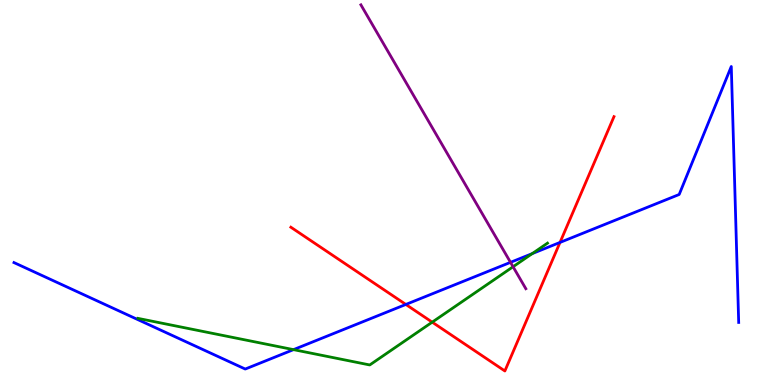[{'lines': ['blue', 'red'], 'intersections': [{'x': 5.24, 'y': 2.09}, {'x': 7.23, 'y': 3.7}]}, {'lines': ['green', 'red'], 'intersections': [{'x': 5.58, 'y': 1.63}]}, {'lines': ['purple', 'red'], 'intersections': []}, {'lines': ['blue', 'green'], 'intersections': [{'x': 3.79, 'y': 0.919}, {'x': 6.87, 'y': 3.41}]}, {'lines': ['blue', 'purple'], 'intersections': [{'x': 6.59, 'y': 3.19}]}, {'lines': ['green', 'purple'], 'intersections': [{'x': 6.62, 'y': 3.07}]}]